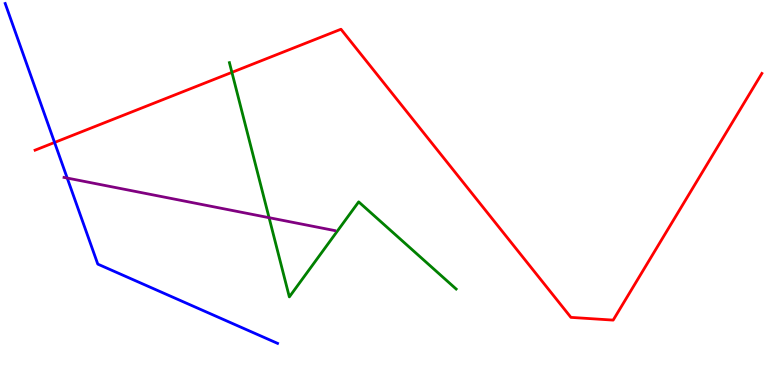[{'lines': ['blue', 'red'], 'intersections': [{'x': 0.704, 'y': 6.3}]}, {'lines': ['green', 'red'], 'intersections': [{'x': 2.99, 'y': 8.12}]}, {'lines': ['purple', 'red'], 'intersections': []}, {'lines': ['blue', 'green'], 'intersections': []}, {'lines': ['blue', 'purple'], 'intersections': [{'x': 0.867, 'y': 5.38}]}, {'lines': ['green', 'purple'], 'intersections': [{'x': 3.47, 'y': 4.35}]}]